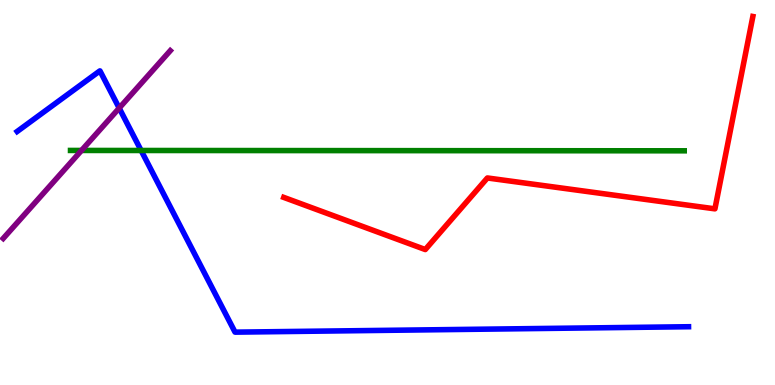[{'lines': ['blue', 'red'], 'intersections': []}, {'lines': ['green', 'red'], 'intersections': []}, {'lines': ['purple', 'red'], 'intersections': []}, {'lines': ['blue', 'green'], 'intersections': [{'x': 1.82, 'y': 6.09}]}, {'lines': ['blue', 'purple'], 'intersections': [{'x': 1.54, 'y': 7.19}]}, {'lines': ['green', 'purple'], 'intersections': [{'x': 1.05, 'y': 6.09}]}]